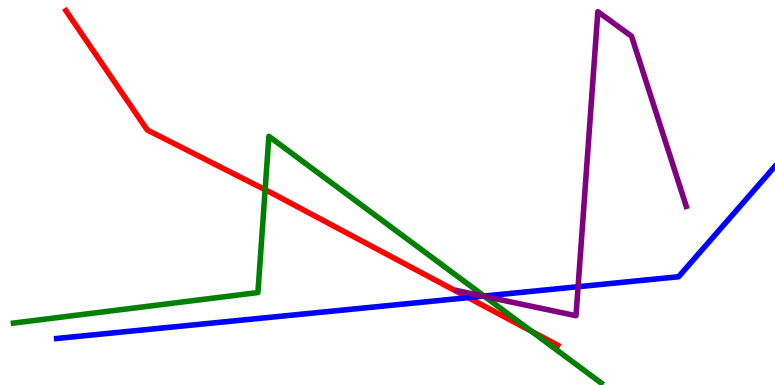[{'lines': ['blue', 'red'], 'intersections': [{'x': 6.04, 'y': 2.27}]}, {'lines': ['green', 'red'], 'intersections': [{'x': 3.42, 'y': 5.07}, {'x': 6.86, 'y': 1.4}]}, {'lines': ['purple', 'red'], 'intersections': []}, {'lines': ['blue', 'green'], 'intersections': [{'x': 6.25, 'y': 2.31}]}, {'lines': ['blue', 'purple'], 'intersections': [{'x': 6.24, 'y': 2.31}, {'x': 7.46, 'y': 2.55}]}, {'lines': ['green', 'purple'], 'intersections': [{'x': 6.25, 'y': 2.3}]}]